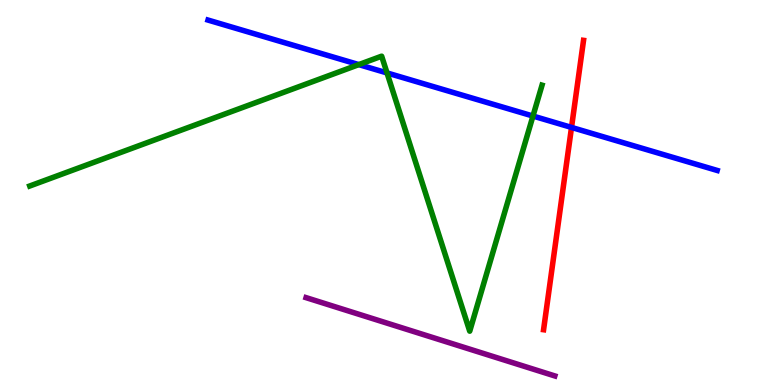[{'lines': ['blue', 'red'], 'intersections': [{'x': 7.37, 'y': 6.69}]}, {'lines': ['green', 'red'], 'intersections': []}, {'lines': ['purple', 'red'], 'intersections': []}, {'lines': ['blue', 'green'], 'intersections': [{'x': 4.63, 'y': 8.32}, {'x': 4.99, 'y': 8.11}, {'x': 6.88, 'y': 6.99}]}, {'lines': ['blue', 'purple'], 'intersections': []}, {'lines': ['green', 'purple'], 'intersections': []}]